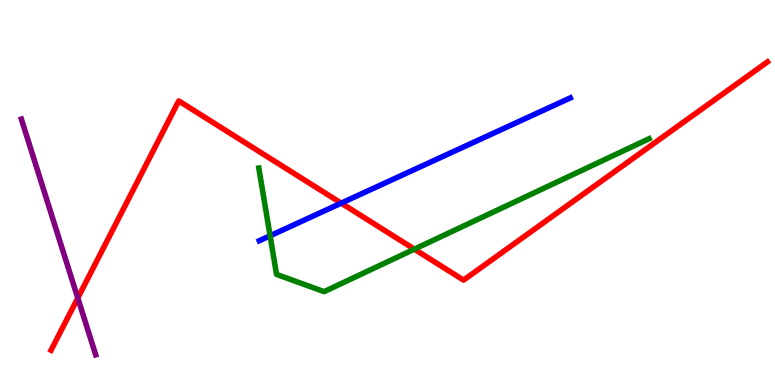[{'lines': ['blue', 'red'], 'intersections': [{'x': 4.4, 'y': 4.72}]}, {'lines': ['green', 'red'], 'intersections': [{'x': 5.35, 'y': 3.53}]}, {'lines': ['purple', 'red'], 'intersections': [{'x': 1.0, 'y': 2.26}]}, {'lines': ['blue', 'green'], 'intersections': [{'x': 3.49, 'y': 3.88}]}, {'lines': ['blue', 'purple'], 'intersections': []}, {'lines': ['green', 'purple'], 'intersections': []}]